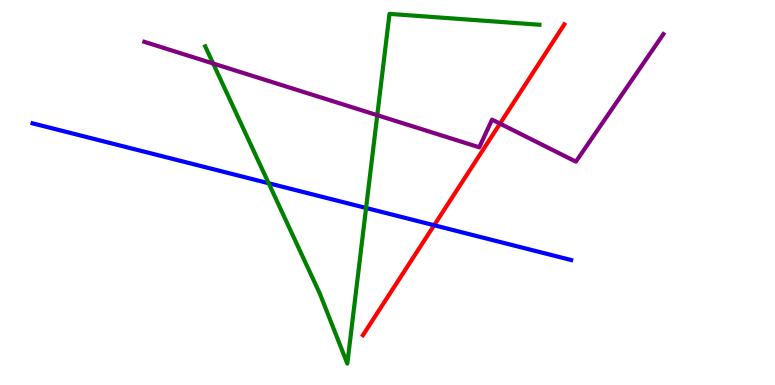[{'lines': ['blue', 'red'], 'intersections': [{'x': 5.6, 'y': 4.15}]}, {'lines': ['green', 'red'], 'intersections': []}, {'lines': ['purple', 'red'], 'intersections': [{'x': 6.45, 'y': 6.79}]}, {'lines': ['blue', 'green'], 'intersections': [{'x': 3.47, 'y': 5.24}, {'x': 4.72, 'y': 4.6}]}, {'lines': ['blue', 'purple'], 'intersections': []}, {'lines': ['green', 'purple'], 'intersections': [{'x': 2.75, 'y': 8.35}, {'x': 4.87, 'y': 7.01}]}]